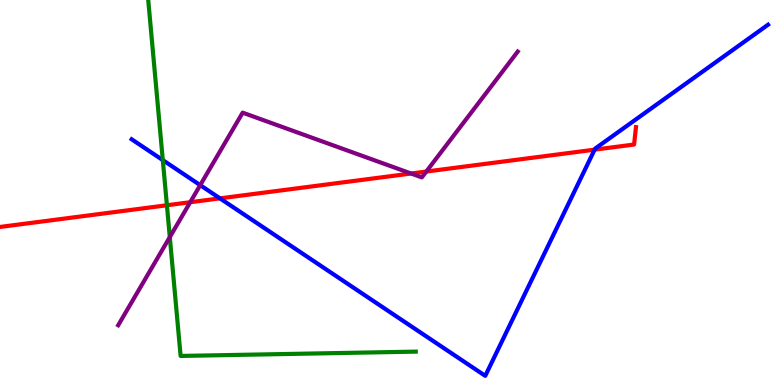[{'lines': ['blue', 'red'], 'intersections': [{'x': 2.84, 'y': 4.85}, {'x': 7.67, 'y': 6.11}]}, {'lines': ['green', 'red'], 'intersections': [{'x': 2.15, 'y': 4.67}]}, {'lines': ['purple', 'red'], 'intersections': [{'x': 2.45, 'y': 4.75}, {'x': 5.3, 'y': 5.49}, {'x': 5.5, 'y': 5.54}]}, {'lines': ['blue', 'green'], 'intersections': [{'x': 2.1, 'y': 5.84}]}, {'lines': ['blue', 'purple'], 'intersections': [{'x': 2.58, 'y': 5.19}]}, {'lines': ['green', 'purple'], 'intersections': [{'x': 2.19, 'y': 3.84}]}]